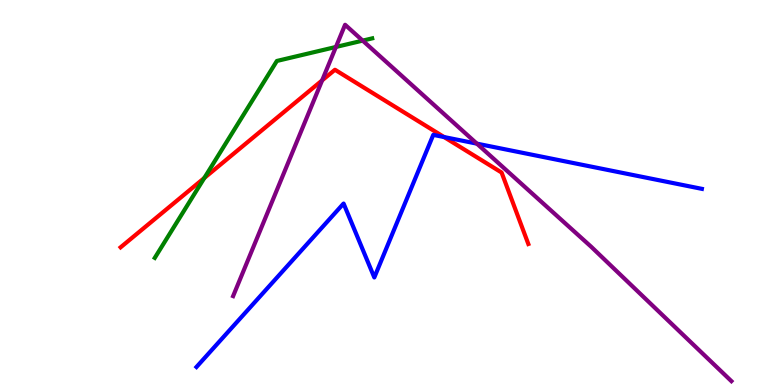[{'lines': ['blue', 'red'], 'intersections': [{'x': 5.73, 'y': 6.44}]}, {'lines': ['green', 'red'], 'intersections': [{'x': 2.64, 'y': 5.38}]}, {'lines': ['purple', 'red'], 'intersections': [{'x': 4.16, 'y': 7.91}]}, {'lines': ['blue', 'green'], 'intersections': []}, {'lines': ['blue', 'purple'], 'intersections': [{'x': 6.15, 'y': 6.27}]}, {'lines': ['green', 'purple'], 'intersections': [{'x': 4.33, 'y': 8.78}, {'x': 4.68, 'y': 8.94}]}]